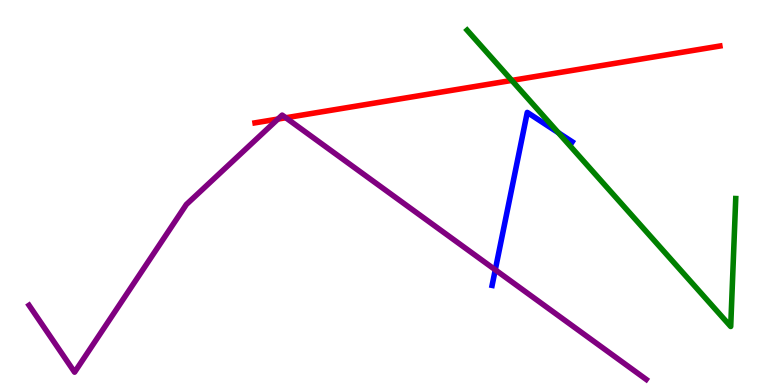[{'lines': ['blue', 'red'], 'intersections': []}, {'lines': ['green', 'red'], 'intersections': [{'x': 6.6, 'y': 7.91}]}, {'lines': ['purple', 'red'], 'intersections': [{'x': 3.59, 'y': 6.91}, {'x': 3.69, 'y': 6.94}]}, {'lines': ['blue', 'green'], 'intersections': [{'x': 7.2, 'y': 6.55}]}, {'lines': ['blue', 'purple'], 'intersections': [{'x': 6.39, 'y': 2.99}]}, {'lines': ['green', 'purple'], 'intersections': []}]